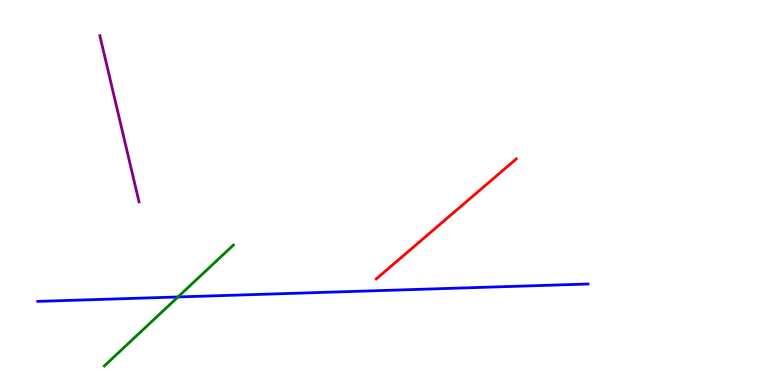[{'lines': ['blue', 'red'], 'intersections': []}, {'lines': ['green', 'red'], 'intersections': []}, {'lines': ['purple', 'red'], 'intersections': []}, {'lines': ['blue', 'green'], 'intersections': [{'x': 2.3, 'y': 2.29}]}, {'lines': ['blue', 'purple'], 'intersections': []}, {'lines': ['green', 'purple'], 'intersections': []}]